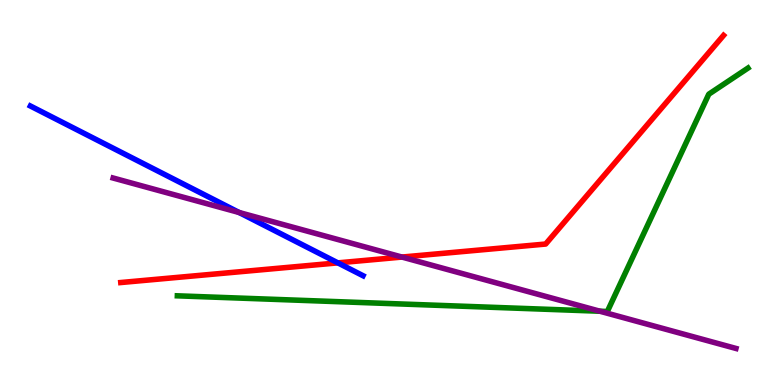[{'lines': ['blue', 'red'], 'intersections': [{'x': 4.36, 'y': 3.17}]}, {'lines': ['green', 'red'], 'intersections': []}, {'lines': ['purple', 'red'], 'intersections': [{'x': 5.19, 'y': 3.32}]}, {'lines': ['blue', 'green'], 'intersections': []}, {'lines': ['blue', 'purple'], 'intersections': [{'x': 3.09, 'y': 4.48}]}, {'lines': ['green', 'purple'], 'intersections': [{'x': 7.74, 'y': 1.92}]}]